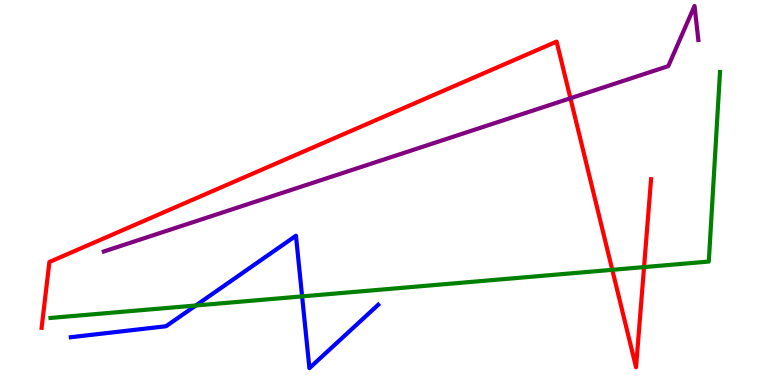[{'lines': ['blue', 'red'], 'intersections': []}, {'lines': ['green', 'red'], 'intersections': [{'x': 7.9, 'y': 2.99}, {'x': 8.31, 'y': 3.06}]}, {'lines': ['purple', 'red'], 'intersections': [{'x': 7.36, 'y': 7.45}]}, {'lines': ['blue', 'green'], 'intersections': [{'x': 2.53, 'y': 2.06}, {'x': 3.9, 'y': 2.3}]}, {'lines': ['blue', 'purple'], 'intersections': []}, {'lines': ['green', 'purple'], 'intersections': []}]